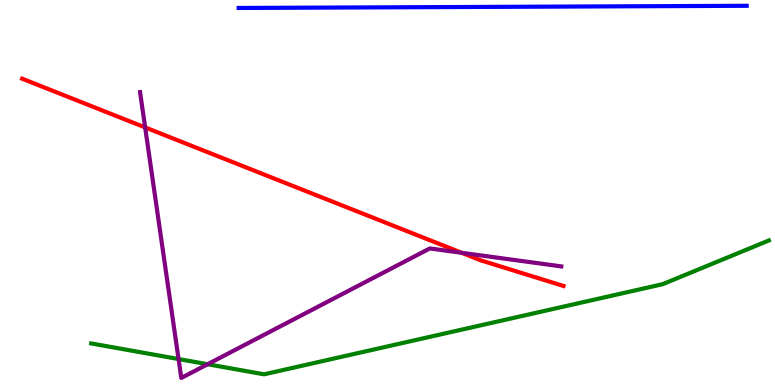[{'lines': ['blue', 'red'], 'intersections': []}, {'lines': ['green', 'red'], 'intersections': []}, {'lines': ['purple', 'red'], 'intersections': [{'x': 1.87, 'y': 6.69}, {'x': 5.96, 'y': 3.43}]}, {'lines': ['blue', 'green'], 'intersections': []}, {'lines': ['blue', 'purple'], 'intersections': []}, {'lines': ['green', 'purple'], 'intersections': [{'x': 2.3, 'y': 0.674}, {'x': 2.68, 'y': 0.539}]}]